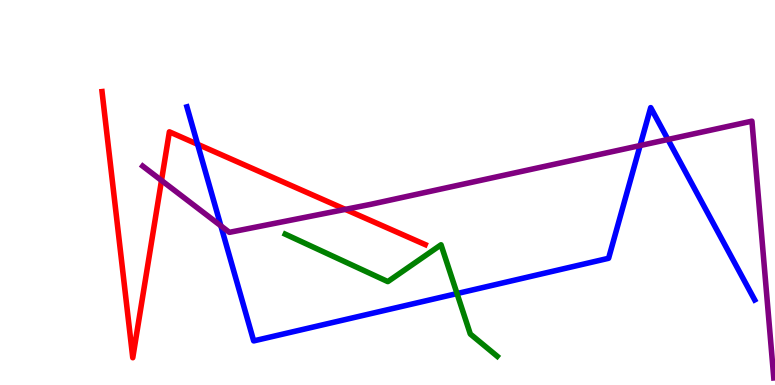[{'lines': ['blue', 'red'], 'intersections': [{'x': 2.55, 'y': 6.25}]}, {'lines': ['green', 'red'], 'intersections': []}, {'lines': ['purple', 'red'], 'intersections': [{'x': 2.08, 'y': 5.31}, {'x': 4.46, 'y': 4.56}]}, {'lines': ['blue', 'green'], 'intersections': [{'x': 5.9, 'y': 2.38}]}, {'lines': ['blue', 'purple'], 'intersections': [{'x': 2.85, 'y': 4.13}, {'x': 8.26, 'y': 6.22}, {'x': 8.62, 'y': 6.38}]}, {'lines': ['green', 'purple'], 'intersections': []}]